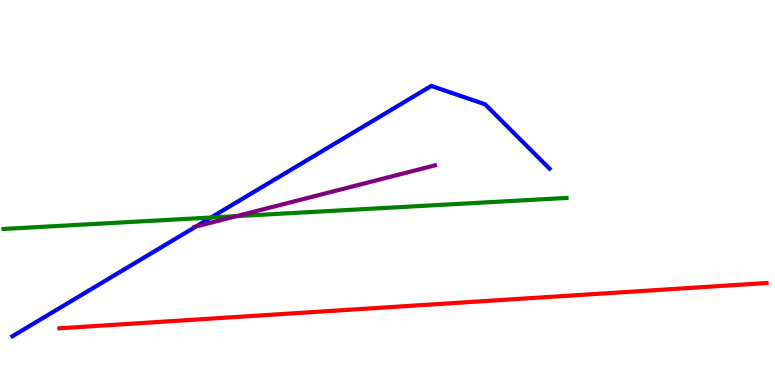[{'lines': ['blue', 'red'], 'intersections': []}, {'lines': ['green', 'red'], 'intersections': []}, {'lines': ['purple', 'red'], 'intersections': []}, {'lines': ['blue', 'green'], 'intersections': [{'x': 2.72, 'y': 4.35}]}, {'lines': ['blue', 'purple'], 'intersections': [{'x': 2.53, 'y': 4.12}]}, {'lines': ['green', 'purple'], 'intersections': [{'x': 3.05, 'y': 4.39}]}]